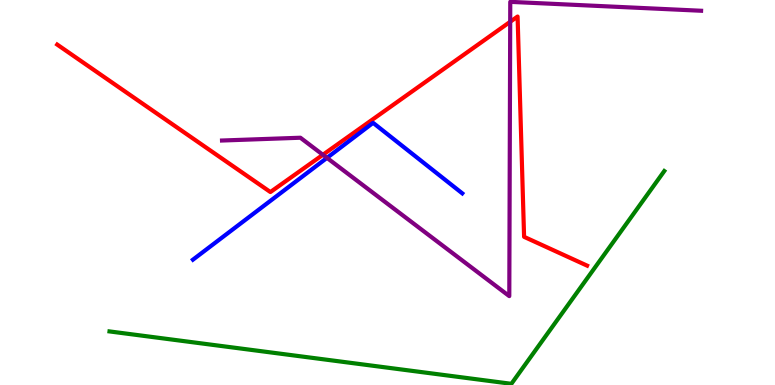[{'lines': ['blue', 'red'], 'intersections': []}, {'lines': ['green', 'red'], 'intersections': []}, {'lines': ['purple', 'red'], 'intersections': [{'x': 4.17, 'y': 5.98}, {'x': 6.58, 'y': 9.43}]}, {'lines': ['blue', 'green'], 'intersections': []}, {'lines': ['blue', 'purple'], 'intersections': [{'x': 4.22, 'y': 5.9}]}, {'lines': ['green', 'purple'], 'intersections': []}]